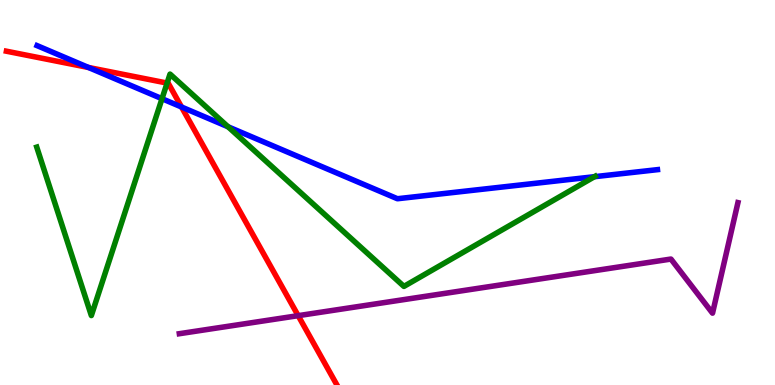[{'lines': ['blue', 'red'], 'intersections': [{'x': 1.14, 'y': 8.25}, {'x': 2.34, 'y': 7.22}]}, {'lines': ['green', 'red'], 'intersections': [{'x': 2.16, 'y': 7.84}]}, {'lines': ['purple', 'red'], 'intersections': [{'x': 3.85, 'y': 1.8}]}, {'lines': ['blue', 'green'], 'intersections': [{'x': 2.09, 'y': 7.44}, {'x': 2.94, 'y': 6.71}, {'x': 7.67, 'y': 5.41}]}, {'lines': ['blue', 'purple'], 'intersections': []}, {'lines': ['green', 'purple'], 'intersections': []}]